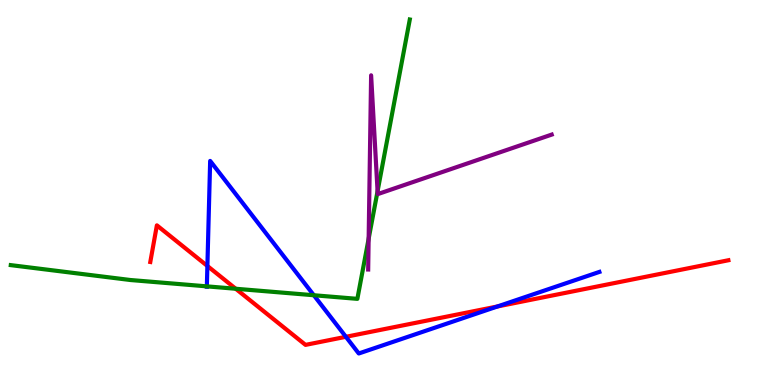[{'lines': ['blue', 'red'], 'intersections': [{'x': 2.68, 'y': 3.09}, {'x': 4.46, 'y': 1.25}, {'x': 6.42, 'y': 2.04}]}, {'lines': ['green', 'red'], 'intersections': [{'x': 3.04, 'y': 2.5}]}, {'lines': ['purple', 'red'], 'intersections': []}, {'lines': ['blue', 'green'], 'intersections': [{'x': 2.67, 'y': 2.56}, {'x': 4.05, 'y': 2.33}]}, {'lines': ['blue', 'purple'], 'intersections': []}, {'lines': ['green', 'purple'], 'intersections': [{'x': 4.76, 'y': 3.8}, {'x': 4.87, 'y': 5.03}]}]